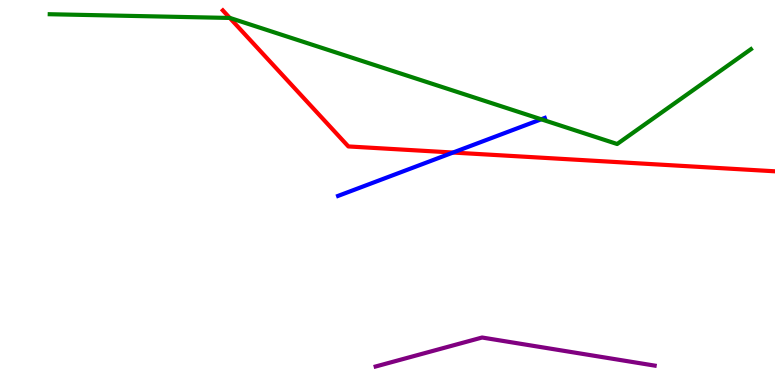[{'lines': ['blue', 'red'], 'intersections': [{'x': 5.85, 'y': 6.04}]}, {'lines': ['green', 'red'], 'intersections': [{'x': 2.97, 'y': 9.53}]}, {'lines': ['purple', 'red'], 'intersections': []}, {'lines': ['blue', 'green'], 'intersections': [{'x': 6.98, 'y': 6.9}]}, {'lines': ['blue', 'purple'], 'intersections': []}, {'lines': ['green', 'purple'], 'intersections': []}]